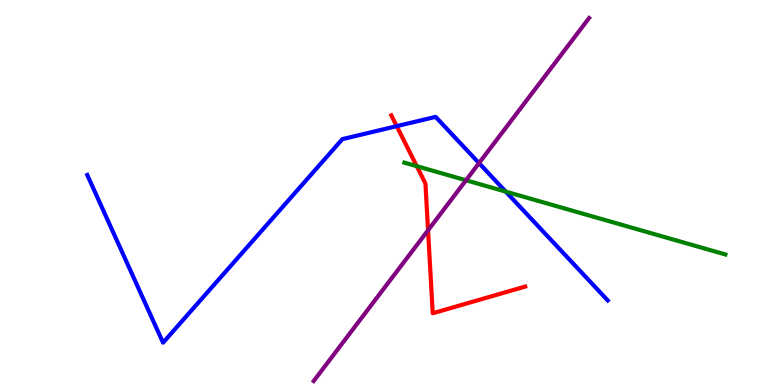[{'lines': ['blue', 'red'], 'intersections': [{'x': 5.12, 'y': 6.72}]}, {'lines': ['green', 'red'], 'intersections': [{'x': 5.38, 'y': 5.68}]}, {'lines': ['purple', 'red'], 'intersections': [{'x': 5.52, 'y': 4.02}]}, {'lines': ['blue', 'green'], 'intersections': [{'x': 6.53, 'y': 5.02}]}, {'lines': ['blue', 'purple'], 'intersections': [{'x': 6.18, 'y': 5.76}]}, {'lines': ['green', 'purple'], 'intersections': [{'x': 6.01, 'y': 5.32}]}]